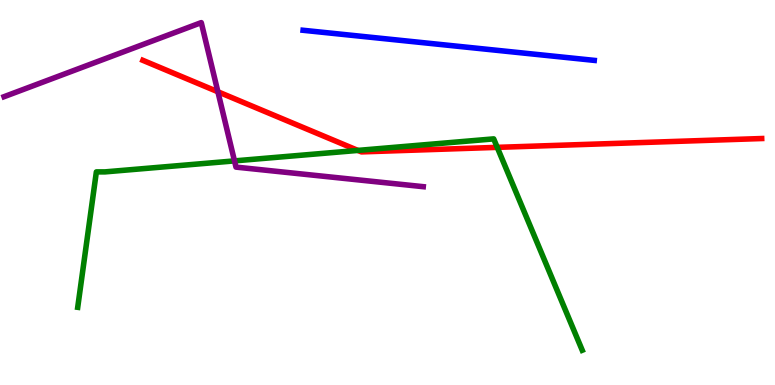[{'lines': ['blue', 'red'], 'intersections': []}, {'lines': ['green', 'red'], 'intersections': [{'x': 4.62, 'y': 6.09}, {'x': 6.42, 'y': 6.17}]}, {'lines': ['purple', 'red'], 'intersections': [{'x': 2.81, 'y': 7.62}]}, {'lines': ['blue', 'green'], 'intersections': []}, {'lines': ['blue', 'purple'], 'intersections': []}, {'lines': ['green', 'purple'], 'intersections': [{'x': 3.03, 'y': 5.82}]}]